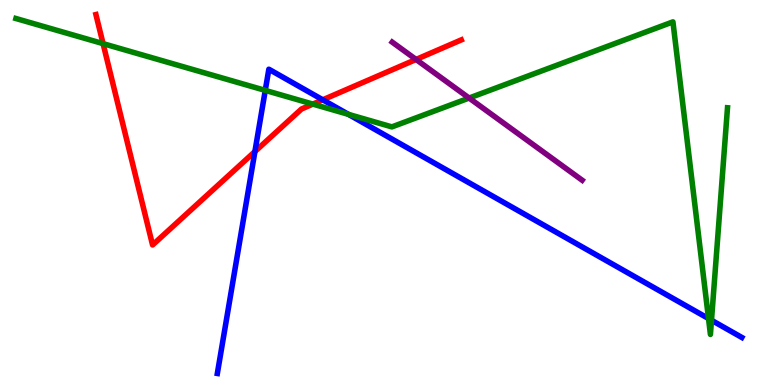[{'lines': ['blue', 'red'], 'intersections': [{'x': 3.29, 'y': 6.06}, {'x': 4.16, 'y': 7.41}]}, {'lines': ['green', 'red'], 'intersections': [{'x': 1.33, 'y': 8.87}, {'x': 4.04, 'y': 7.3}]}, {'lines': ['purple', 'red'], 'intersections': [{'x': 5.37, 'y': 8.46}]}, {'lines': ['blue', 'green'], 'intersections': [{'x': 3.42, 'y': 7.65}, {'x': 4.5, 'y': 7.03}, {'x': 9.14, 'y': 1.73}, {'x': 9.18, 'y': 1.68}]}, {'lines': ['blue', 'purple'], 'intersections': []}, {'lines': ['green', 'purple'], 'intersections': [{'x': 6.05, 'y': 7.45}]}]